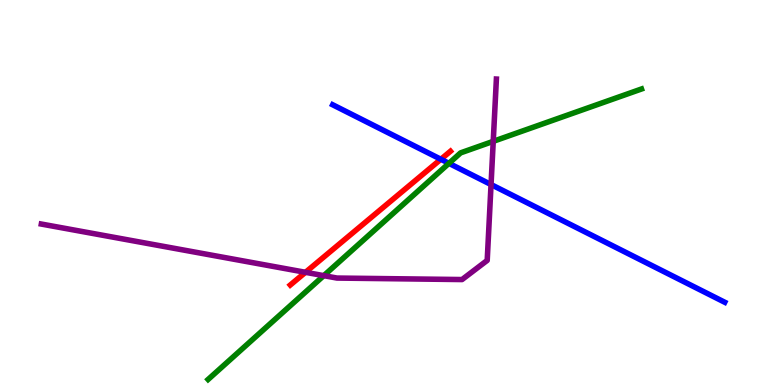[{'lines': ['blue', 'red'], 'intersections': [{'x': 5.69, 'y': 5.86}]}, {'lines': ['green', 'red'], 'intersections': []}, {'lines': ['purple', 'red'], 'intersections': [{'x': 3.94, 'y': 2.93}]}, {'lines': ['blue', 'green'], 'intersections': [{'x': 5.79, 'y': 5.76}]}, {'lines': ['blue', 'purple'], 'intersections': [{'x': 6.34, 'y': 5.21}]}, {'lines': ['green', 'purple'], 'intersections': [{'x': 4.18, 'y': 2.84}, {'x': 6.36, 'y': 6.33}]}]